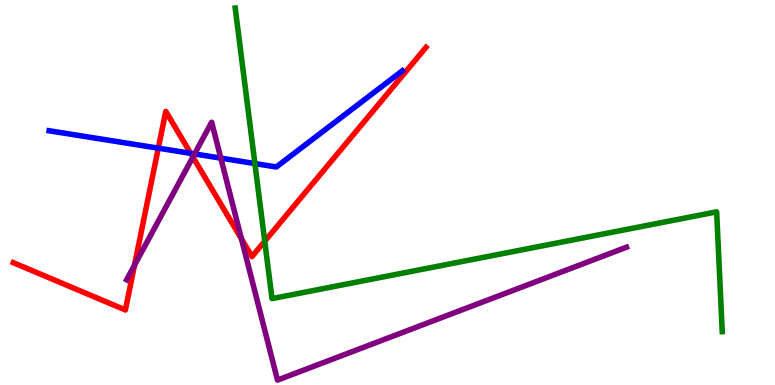[{'lines': ['blue', 'red'], 'intersections': [{'x': 2.04, 'y': 6.15}, {'x': 2.46, 'y': 6.02}]}, {'lines': ['green', 'red'], 'intersections': [{'x': 3.42, 'y': 3.73}]}, {'lines': ['purple', 'red'], 'intersections': [{'x': 1.74, 'y': 3.11}, {'x': 2.49, 'y': 5.92}, {'x': 3.12, 'y': 3.8}]}, {'lines': ['blue', 'green'], 'intersections': [{'x': 3.29, 'y': 5.75}]}, {'lines': ['blue', 'purple'], 'intersections': [{'x': 2.51, 'y': 6.0}, {'x': 2.85, 'y': 5.89}]}, {'lines': ['green', 'purple'], 'intersections': []}]